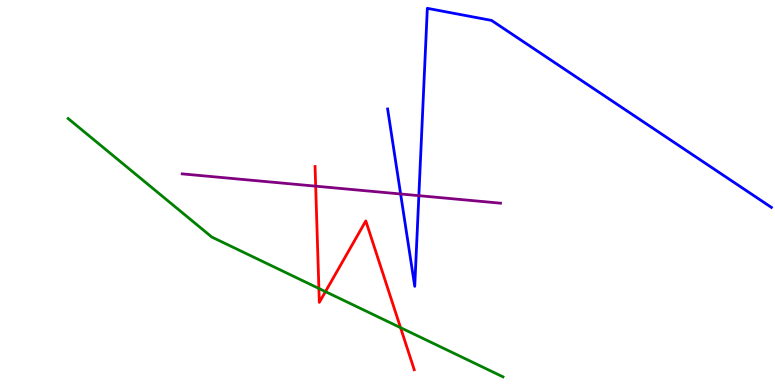[{'lines': ['blue', 'red'], 'intersections': []}, {'lines': ['green', 'red'], 'intersections': [{'x': 4.11, 'y': 2.51}, {'x': 4.2, 'y': 2.43}, {'x': 5.17, 'y': 1.49}]}, {'lines': ['purple', 'red'], 'intersections': [{'x': 4.07, 'y': 5.16}]}, {'lines': ['blue', 'green'], 'intersections': []}, {'lines': ['blue', 'purple'], 'intersections': [{'x': 5.17, 'y': 4.96}, {'x': 5.4, 'y': 4.92}]}, {'lines': ['green', 'purple'], 'intersections': []}]